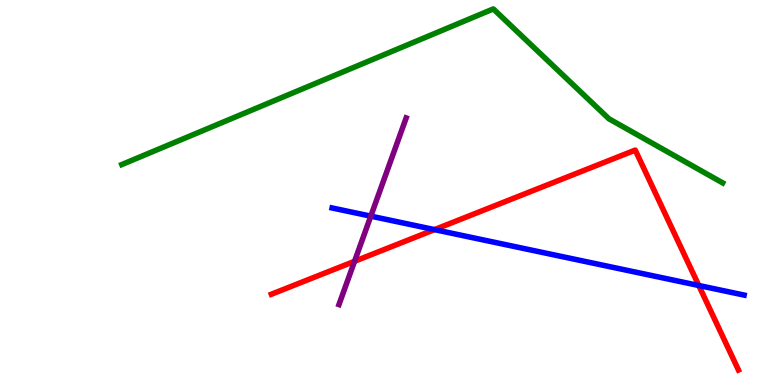[{'lines': ['blue', 'red'], 'intersections': [{'x': 5.61, 'y': 4.04}, {'x': 9.02, 'y': 2.58}]}, {'lines': ['green', 'red'], 'intersections': []}, {'lines': ['purple', 'red'], 'intersections': [{'x': 4.57, 'y': 3.21}]}, {'lines': ['blue', 'green'], 'intersections': []}, {'lines': ['blue', 'purple'], 'intersections': [{'x': 4.78, 'y': 4.39}]}, {'lines': ['green', 'purple'], 'intersections': []}]